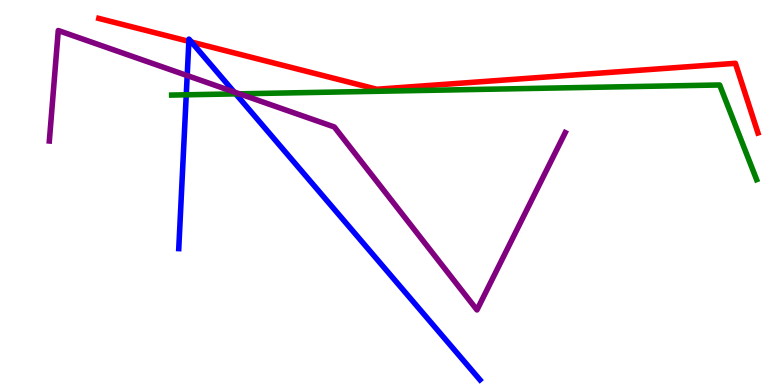[{'lines': ['blue', 'red'], 'intersections': [{'x': 2.44, 'y': 8.93}, {'x': 2.47, 'y': 8.91}]}, {'lines': ['green', 'red'], 'intersections': []}, {'lines': ['purple', 'red'], 'intersections': []}, {'lines': ['blue', 'green'], 'intersections': [{'x': 2.4, 'y': 7.54}, {'x': 3.04, 'y': 7.56}]}, {'lines': ['blue', 'purple'], 'intersections': [{'x': 2.42, 'y': 8.04}, {'x': 3.02, 'y': 7.61}]}, {'lines': ['green', 'purple'], 'intersections': [{'x': 3.09, 'y': 7.56}]}]